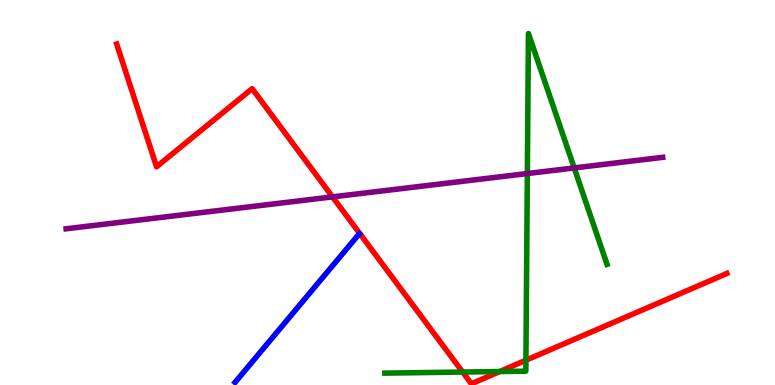[{'lines': ['blue', 'red'], 'intersections': []}, {'lines': ['green', 'red'], 'intersections': [{'x': 5.97, 'y': 0.336}, {'x': 6.45, 'y': 0.35}, {'x': 6.79, 'y': 0.643}]}, {'lines': ['purple', 'red'], 'intersections': [{'x': 4.29, 'y': 4.89}]}, {'lines': ['blue', 'green'], 'intersections': []}, {'lines': ['blue', 'purple'], 'intersections': []}, {'lines': ['green', 'purple'], 'intersections': [{'x': 6.8, 'y': 5.49}, {'x': 7.41, 'y': 5.64}]}]